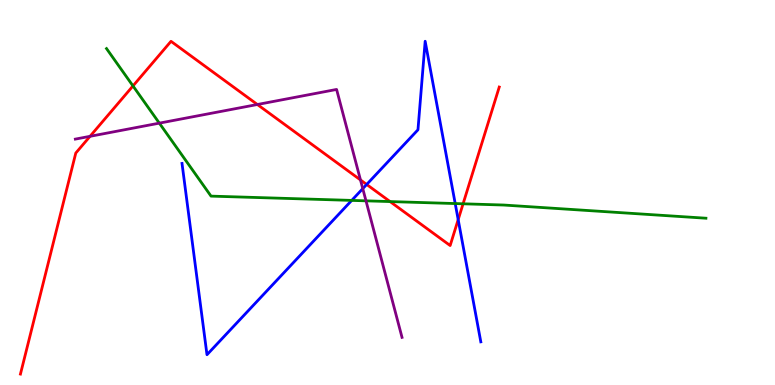[{'lines': ['blue', 'red'], 'intersections': [{'x': 4.73, 'y': 5.21}, {'x': 5.91, 'y': 4.3}]}, {'lines': ['green', 'red'], 'intersections': [{'x': 1.72, 'y': 7.77}, {'x': 5.03, 'y': 4.76}, {'x': 5.98, 'y': 4.71}]}, {'lines': ['purple', 'red'], 'intersections': [{'x': 1.16, 'y': 6.46}, {'x': 3.32, 'y': 7.29}, {'x': 4.65, 'y': 5.33}]}, {'lines': ['blue', 'green'], 'intersections': [{'x': 4.54, 'y': 4.79}, {'x': 5.87, 'y': 4.71}]}, {'lines': ['blue', 'purple'], 'intersections': [{'x': 4.68, 'y': 5.1}]}, {'lines': ['green', 'purple'], 'intersections': [{'x': 2.06, 'y': 6.8}, {'x': 4.72, 'y': 4.78}]}]